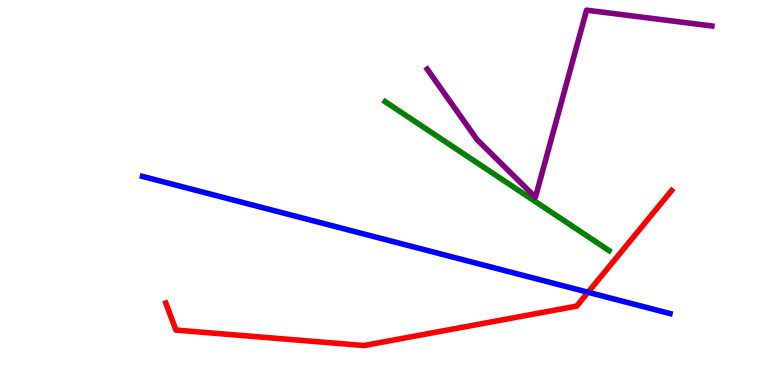[{'lines': ['blue', 'red'], 'intersections': [{'x': 7.59, 'y': 2.41}]}, {'lines': ['green', 'red'], 'intersections': []}, {'lines': ['purple', 'red'], 'intersections': []}, {'lines': ['blue', 'green'], 'intersections': []}, {'lines': ['blue', 'purple'], 'intersections': []}, {'lines': ['green', 'purple'], 'intersections': []}]